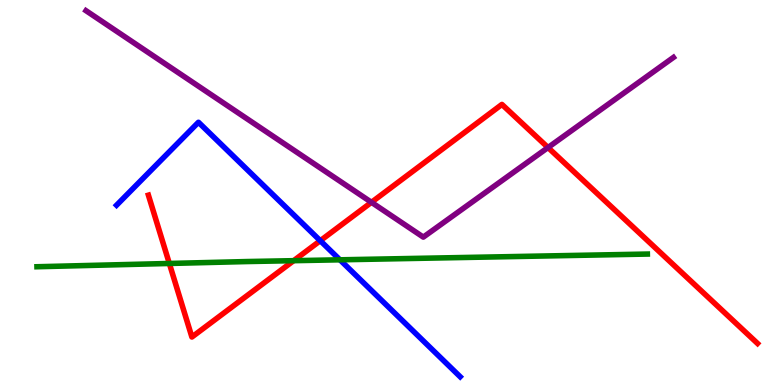[{'lines': ['blue', 'red'], 'intersections': [{'x': 4.13, 'y': 3.75}]}, {'lines': ['green', 'red'], 'intersections': [{'x': 2.19, 'y': 3.16}, {'x': 3.79, 'y': 3.23}]}, {'lines': ['purple', 'red'], 'intersections': [{'x': 4.79, 'y': 4.75}, {'x': 7.07, 'y': 6.17}]}, {'lines': ['blue', 'green'], 'intersections': [{'x': 4.39, 'y': 3.25}]}, {'lines': ['blue', 'purple'], 'intersections': []}, {'lines': ['green', 'purple'], 'intersections': []}]